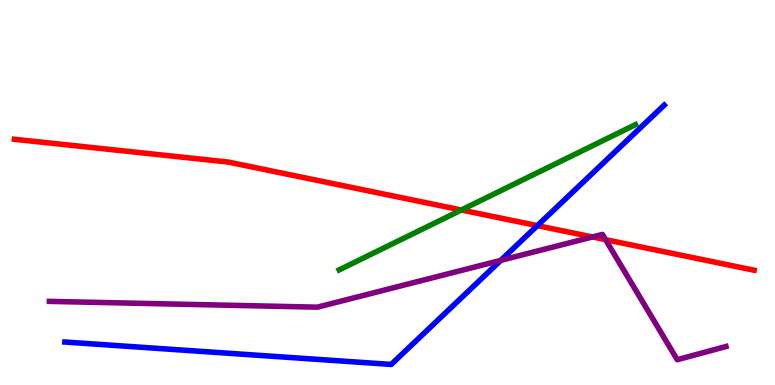[{'lines': ['blue', 'red'], 'intersections': [{'x': 6.93, 'y': 4.14}]}, {'lines': ['green', 'red'], 'intersections': [{'x': 5.95, 'y': 4.55}]}, {'lines': ['purple', 'red'], 'intersections': [{'x': 7.64, 'y': 3.84}, {'x': 7.81, 'y': 3.77}]}, {'lines': ['blue', 'green'], 'intersections': []}, {'lines': ['blue', 'purple'], 'intersections': [{'x': 6.46, 'y': 3.24}]}, {'lines': ['green', 'purple'], 'intersections': []}]